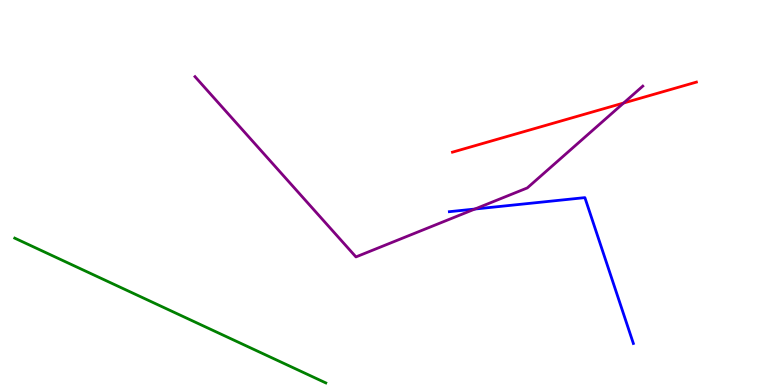[{'lines': ['blue', 'red'], 'intersections': []}, {'lines': ['green', 'red'], 'intersections': []}, {'lines': ['purple', 'red'], 'intersections': [{'x': 8.05, 'y': 7.32}]}, {'lines': ['blue', 'green'], 'intersections': []}, {'lines': ['blue', 'purple'], 'intersections': [{'x': 6.13, 'y': 4.57}]}, {'lines': ['green', 'purple'], 'intersections': []}]